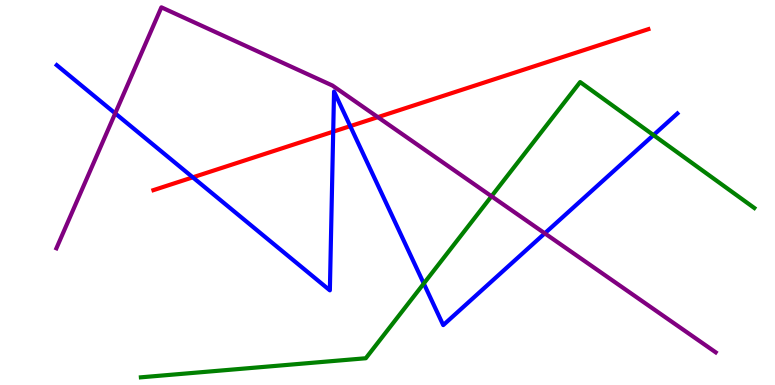[{'lines': ['blue', 'red'], 'intersections': [{'x': 2.49, 'y': 5.39}, {'x': 4.3, 'y': 6.58}, {'x': 4.52, 'y': 6.72}]}, {'lines': ['green', 'red'], 'intersections': []}, {'lines': ['purple', 'red'], 'intersections': [{'x': 4.88, 'y': 6.96}]}, {'lines': ['blue', 'green'], 'intersections': [{'x': 5.47, 'y': 2.64}, {'x': 8.43, 'y': 6.49}]}, {'lines': ['blue', 'purple'], 'intersections': [{'x': 1.49, 'y': 7.06}, {'x': 7.03, 'y': 3.94}]}, {'lines': ['green', 'purple'], 'intersections': [{'x': 6.34, 'y': 4.9}]}]